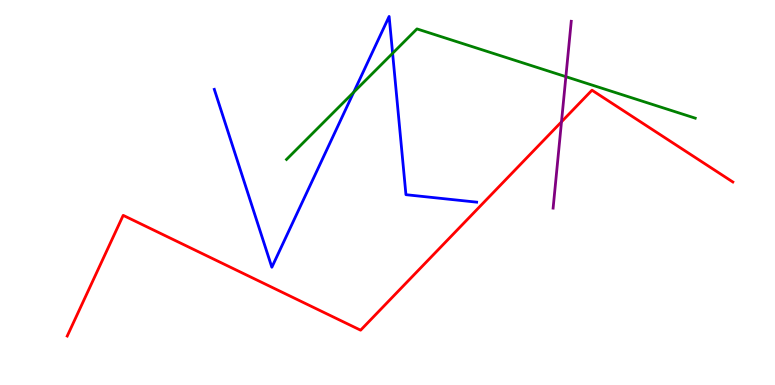[{'lines': ['blue', 'red'], 'intersections': []}, {'lines': ['green', 'red'], 'intersections': []}, {'lines': ['purple', 'red'], 'intersections': [{'x': 7.25, 'y': 6.84}]}, {'lines': ['blue', 'green'], 'intersections': [{'x': 4.56, 'y': 7.6}, {'x': 5.07, 'y': 8.62}]}, {'lines': ['blue', 'purple'], 'intersections': []}, {'lines': ['green', 'purple'], 'intersections': [{'x': 7.3, 'y': 8.01}]}]